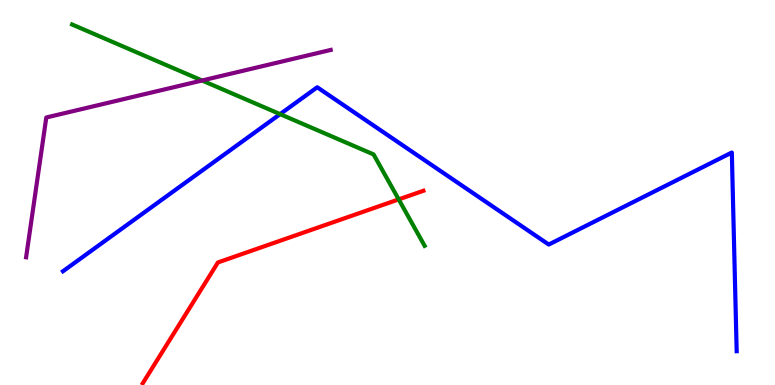[{'lines': ['blue', 'red'], 'intersections': []}, {'lines': ['green', 'red'], 'intersections': [{'x': 5.14, 'y': 4.82}]}, {'lines': ['purple', 'red'], 'intersections': []}, {'lines': ['blue', 'green'], 'intersections': [{'x': 3.61, 'y': 7.04}]}, {'lines': ['blue', 'purple'], 'intersections': []}, {'lines': ['green', 'purple'], 'intersections': [{'x': 2.61, 'y': 7.91}]}]